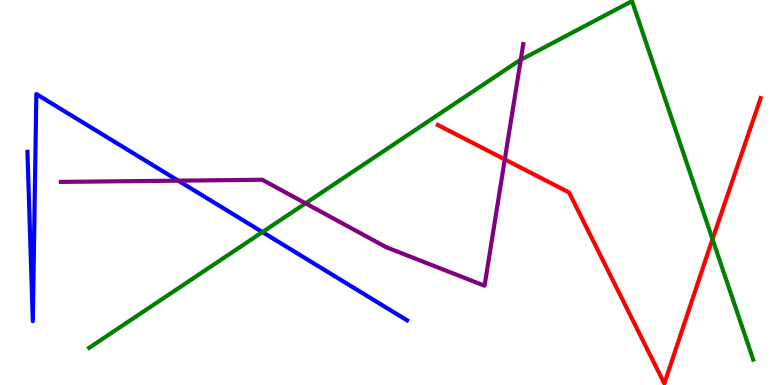[{'lines': ['blue', 'red'], 'intersections': []}, {'lines': ['green', 'red'], 'intersections': [{'x': 9.19, 'y': 3.79}]}, {'lines': ['purple', 'red'], 'intersections': [{'x': 6.51, 'y': 5.86}]}, {'lines': ['blue', 'green'], 'intersections': [{'x': 3.39, 'y': 3.97}]}, {'lines': ['blue', 'purple'], 'intersections': [{'x': 2.3, 'y': 5.31}]}, {'lines': ['green', 'purple'], 'intersections': [{'x': 3.94, 'y': 4.72}, {'x': 6.72, 'y': 8.45}]}]